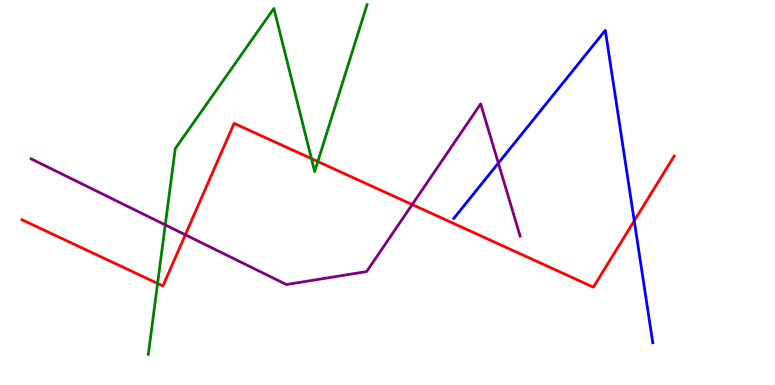[{'lines': ['blue', 'red'], 'intersections': [{'x': 8.18, 'y': 4.26}]}, {'lines': ['green', 'red'], 'intersections': [{'x': 2.03, 'y': 2.64}, {'x': 4.02, 'y': 5.88}, {'x': 4.1, 'y': 5.8}]}, {'lines': ['purple', 'red'], 'intersections': [{'x': 2.39, 'y': 3.9}, {'x': 5.32, 'y': 4.69}]}, {'lines': ['blue', 'green'], 'intersections': []}, {'lines': ['blue', 'purple'], 'intersections': [{'x': 6.43, 'y': 5.76}]}, {'lines': ['green', 'purple'], 'intersections': [{'x': 2.13, 'y': 4.16}]}]